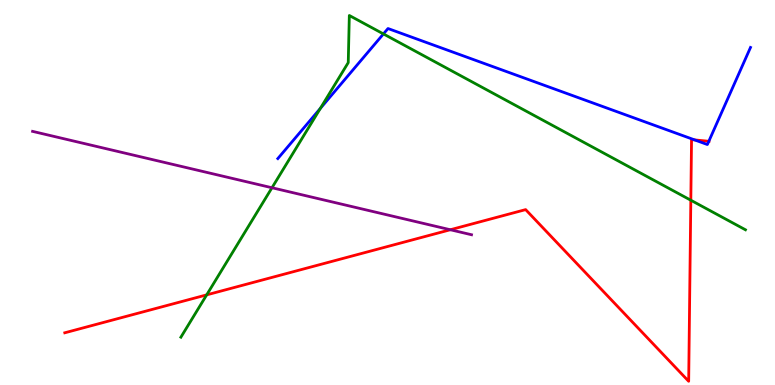[{'lines': ['blue', 'red'], 'intersections': [{'x': 8.96, 'y': 6.37}, {'x': 9.15, 'y': 6.33}]}, {'lines': ['green', 'red'], 'intersections': [{'x': 2.67, 'y': 2.34}, {'x': 8.91, 'y': 4.8}]}, {'lines': ['purple', 'red'], 'intersections': [{'x': 5.81, 'y': 4.03}]}, {'lines': ['blue', 'green'], 'intersections': [{'x': 4.13, 'y': 7.19}, {'x': 4.95, 'y': 9.12}]}, {'lines': ['blue', 'purple'], 'intersections': []}, {'lines': ['green', 'purple'], 'intersections': [{'x': 3.51, 'y': 5.12}]}]